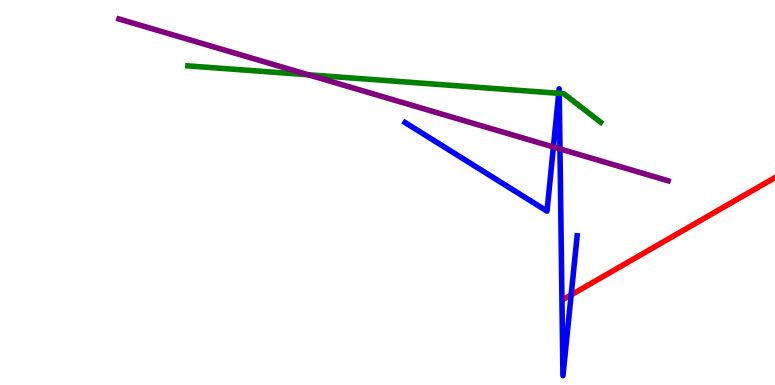[{'lines': ['blue', 'red'], 'intersections': [{'x': 7.37, 'y': 2.34}]}, {'lines': ['green', 'red'], 'intersections': []}, {'lines': ['purple', 'red'], 'intersections': []}, {'lines': ['blue', 'green'], 'intersections': [{'x': 7.21, 'y': 7.58}, {'x': 7.22, 'y': 7.58}]}, {'lines': ['blue', 'purple'], 'intersections': [{'x': 7.14, 'y': 6.18}, {'x': 7.23, 'y': 6.13}]}, {'lines': ['green', 'purple'], 'intersections': [{'x': 3.98, 'y': 8.06}]}]